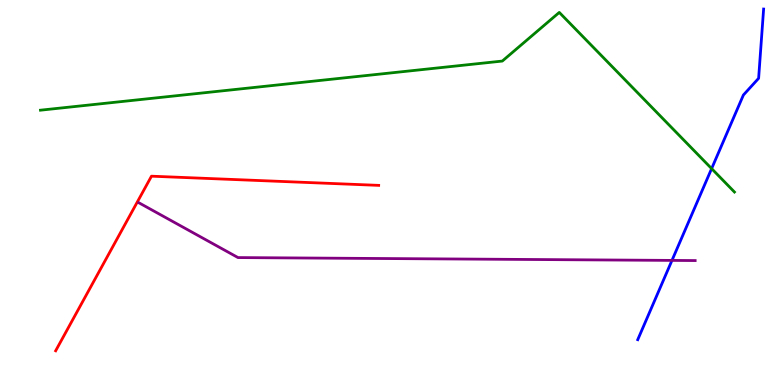[{'lines': ['blue', 'red'], 'intersections': []}, {'lines': ['green', 'red'], 'intersections': []}, {'lines': ['purple', 'red'], 'intersections': []}, {'lines': ['blue', 'green'], 'intersections': [{'x': 9.18, 'y': 5.62}]}, {'lines': ['blue', 'purple'], 'intersections': [{'x': 8.67, 'y': 3.24}]}, {'lines': ['green', 'purple'], 'intersections': []}]